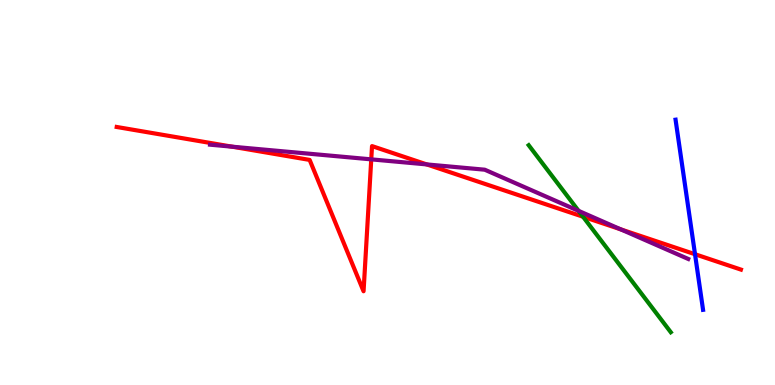[{'lines': ['blue', 'red'], 'intersections': [{'x': 8.97, 'y': 3.4}]}, {'lines': ['green', 'red'], 'intersections': [{'x': 7.52, 'y': 4.37}]}, {'lines': ['purple', 'red'], 'intersections': [{'x': 3.0, 'y': 6.19}, {'x': 4.79, 'y': 5.86}, {'x': 5.51, 'y': 5.73}, {'x': 8.01, 'y': 4.04}]}, {'lines': ['blue', 'green'], 'intersections': []}, {'lines': ['blue', 'purple'], 'intersections': []}, {'lines': ['green', 'purple'], 'intersections': [{'x': 7.47, 'y': 4.52}]}]